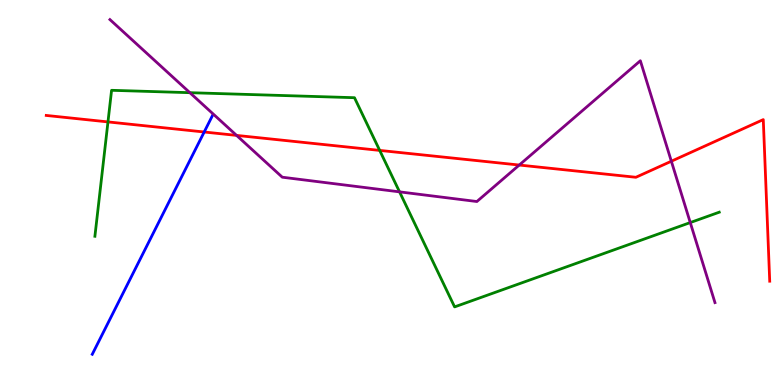[{'lines': ['blue', 'red'], 'intersections': [{'x': 2.63, 'y': 6.57}]}, {'lines': ['green', 'red'], 'intersections': [{'x': 1.39, 'y': 6.83}, {'x': 4.9, 'y': 6.09}]}, {'lines': ['purple', 'red'], 'intersections': [{'x': 3.05, 'y': 6.48}, {'x': 6.7, 'y': 5.71}, {'x': 8.66, 'y': 5.81}]}, {'lines': ['blue', 'green'], 'intersections': []}, {'lines': ['blue', 'purple'], 'intersections': []}, {'lines': ['green', 'purple'], 'intersections': [{'x': 2.45, 'y': 7.59}, {'x': 5.16, 'y': 5.02}, {'x': 8.91, 'y': 4.22}]}]